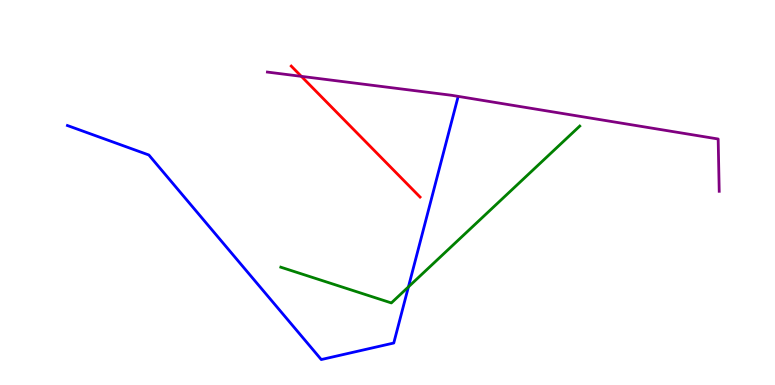[{'lines': ['blue', 'red'], 'intersections': []}, {'lines': ['green', 'red'], 'intersections': []}, {'lines': ['purple', 'red'], 'intersections': [{'x': 3.89, 'y': 8.02}]}, {'lines': ['blue', 'green'], 'intersections': [{'x': 5.27, 'y': 2.55}]}, {'lines': ['blue', 'purple'], 'intersections': []}, {'lines': ['green', 'purple'], 'intersections': []}]